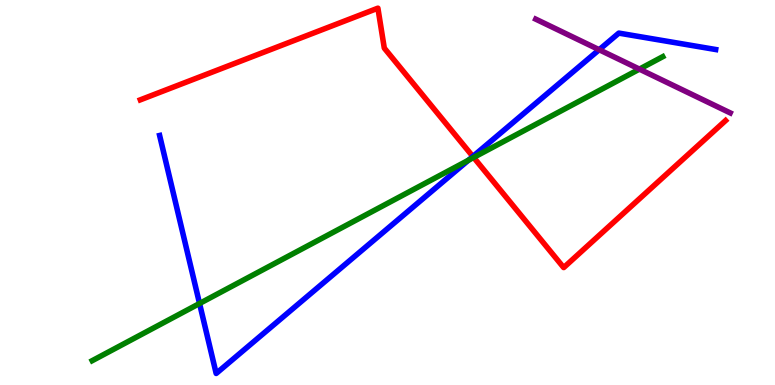[{'lines': ['blue', 'red'], 'intersections': [{'x': 6.1, 'y': 5.94}]}, {'lines': ['green', 'red'], 'intersections': [{'x': 6.11, 'y': 5.91}]}, {'lines': ['purple', 'red'], 'intersections': []}, {'lines': ['blue', 'green'], 'intersections': [{'x': 2.57, 'y': 2.12}, {'x': 6.04, 'y': 5.84}]}, {'lines': ['blue', 'purple'], 'intersections': [{'x': 7.73, 'y': 8.71}]}, {'lines': ['green', 'purple'], 'intersections': [{'x': 8.25, 'y': 8.2}]}]